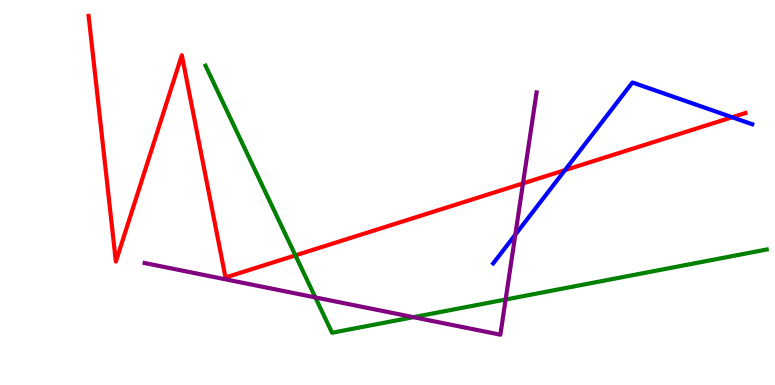[{'lines': ['blue', 'red'], 'intersections': [{'x': 7.29, 'y': 5.58}, {'x': 9.45, 'y': 6.95}]}, {'lines': ['green', 'red'], 'intersections': [{'x': 3.81, 'y': 3.37}]}, {'lines': ['purple', 'red'], 'intersections': [{'x': 6.75, 'y': 5.24}]}, {'lines': ['blue', 'green'], 'intersections': []}, {'lines': ['blue', 'purple'], 'intersections': [{'x': 6.65, 'y': 3.9}]}, {'lines': ['green', 'purple'], 'intersections': [{'x': 4.07, 'y': 2.27}, {'x': 5.33, 'y': 1.76}, {'x': 6.52, 'y': 2.22}]}]